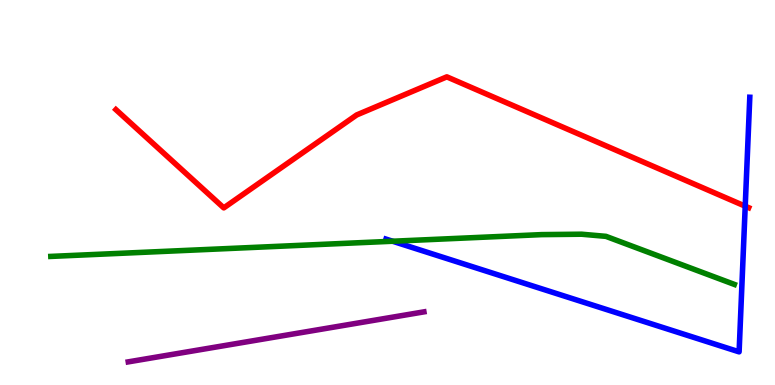[{'lines': ['blue', 'red'], 'intersections': [{'x': 9.62, 'y': 4.64}]}, {'lines': ['green', 'red'], 'intersections': []}, {'lines': ['purple', 'red'], 'intersections': []}, {'lines': ['blue', 'green'], 'intersections': [{'x': 5.07, 'y': 3.73}]}, {'lines': ['blue', 'purple'], 'intersections': []}, {'lines': ['green', 'purple'], 'intersections': []}]